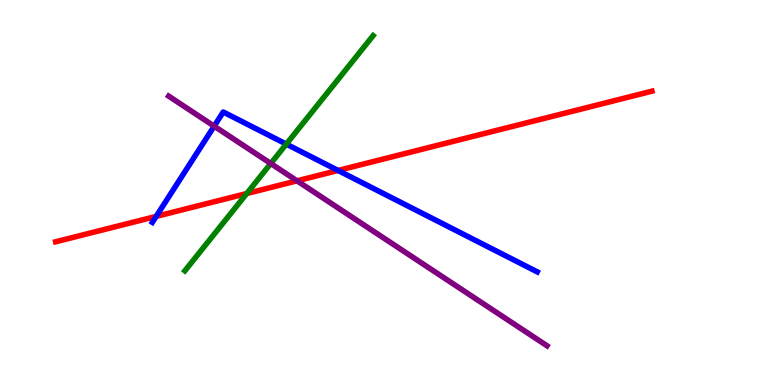[{'lines': ['blue', 'red'], 'intersections': [{'x': 2.02, 'y': 4.38}, {'x': 4.36, 'y': 5.57}]}, {'lines': ['green', 'red'], 'intersections': [{'x': 3.18, 'y': 4.97}]}, {'lines': ['purple', 'red'], 'intersections': [{'x': 3.83, 'y': 5.3}]}, {'lines': ['blue', 'green'], 'intersections': [{'x': 3.69, 'y': 6.26}]}, {'lines': ['blue', 'purple'], 'intersections': [{'x': 2.76, 'y': 6.72}]}, {'lines': ['green', 'purple'], 'intersections': [{'x': 3.49, 'y': 5.75}]}]